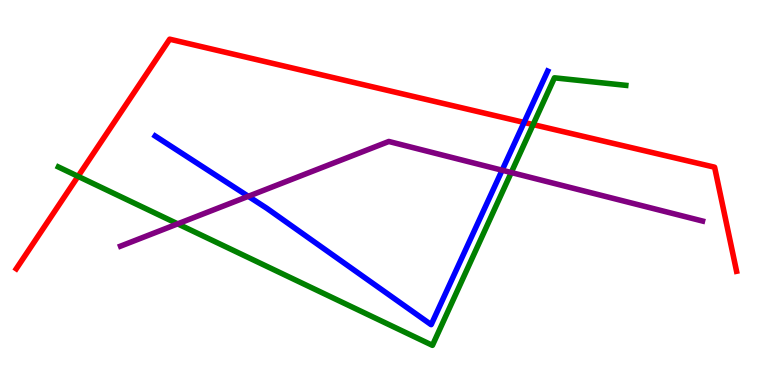[{'lines': ['blue', 'red'], 'intersections': [{'x': 6.76, 'y': 6.82}]}, {'lines': ['green', 'red'], 'intersections': [{'x': 1.01, 'y': 5.42}, {'x': 6.88, 'y': 6.76}]}, {'lines': ['purple', 'red'], 'intersections': []}, {'lines': ['blue', 'green'], 'intersections': []}, {'lines': ['blue', 'purple'], 'intersections': [{'x': 3.2, 'y': 4.9}, {'x': 6.48, 'y': 5.58}]}, {'lines': ['green', 'purple'], 'intersections': [{'x': 2.29, 'y': 4.19}, {'x': 6.6, 'y': 5.52}]}]